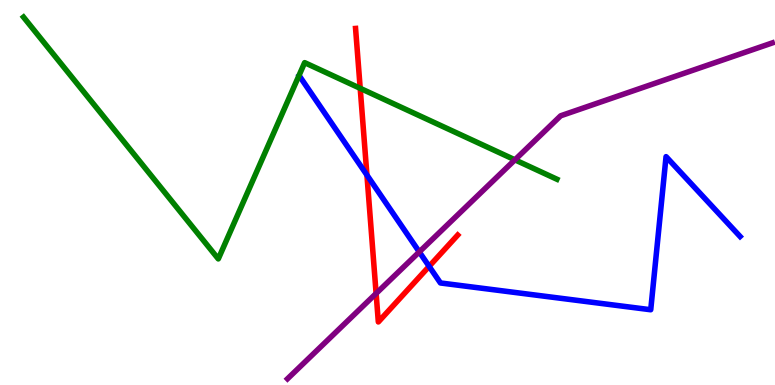[{'lines': ['blue', 'red'], 'intersections': [{'x': 4.73, 'y': 5.45}, {'x': 5.54, 'y': 3.08}]}, {'lines': ['green', 'red'], 'intersections': [{'x': 4.65, 'y': 7.71}]}, {'lines': ['purple', 'red'], 'intersections': [{'x': 4.85, 'y': 2.38}]}, {'lines': ['blue', 'green'], 'intersections': []}, {'lines': ['blue', 'purple'], 'intersections': [{'x': 5.41, 'y': 3.46}]}, {'lines': ['green', 'purple'], 'intersections': [{'x': 6.64, 'y': 5.85}]}]